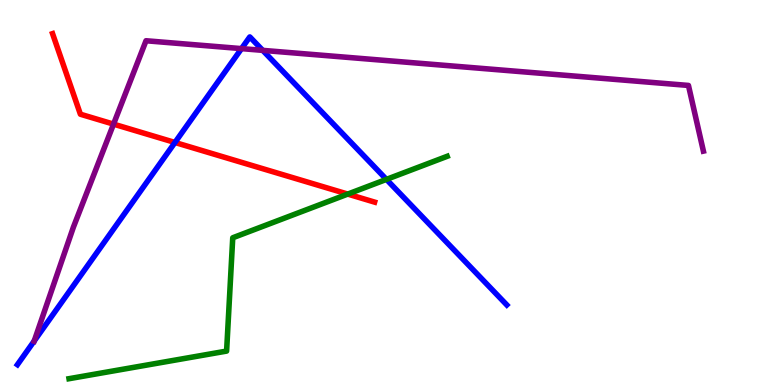[{'lines': ['blue', 'red'], 'intersections': [{'x': 2.26, 'y': 6.3}]}, {'lines': ['green', 'red'], 'intersections': [{'x': 4.49, 'y': 4.96}]}, {'lines': ['purple', 'red'], 'intersections': [{'x': 1.47, 'y': 6.78}]}, {'lines': ['blue', 'green'], 'intersections': [{'x': 4.99, 'y': 5.34}]}, {'lines': ['blue', 'purple'], 'intersections': [{'x': 0.442, 'y': 1.14}, {'x': 3.12, 'y': 8.74}, {'x': 3.39, 'y': 8.69}]}, {'lines': ['green', 'purple'], 'intersections': []}]